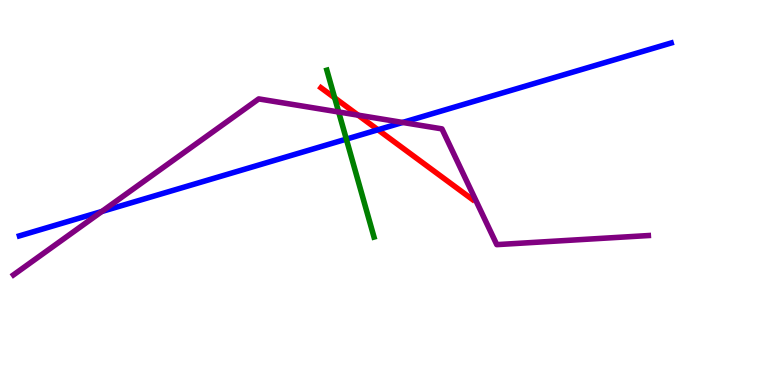[{'lines': ['blue', 'red'], 'intersections': [{'x': 4.88, 'y': 6.63}]}, {'lines': ['green', 'red'], 'intersections': [{'x': 4.32, 'y': 7.46}]}, {'lines': ['purple', 'red'], 'intersections': [{'x': 4.62, 'y': 7.01}]}, {'lines': ['blue', 'green'], 'intersections': [{'x': 4.47, 'y': 6.39}]}, {'lines': ['blue', 'purple'], 'intersections': [{'x': 1.31, 'y': 4.51}, {'x': 5.2, 'y': 6.82}]}, {'lines': ['green', 'purple'], 'intersections': [{'x': 4.37, 'y': 7.09}]}]